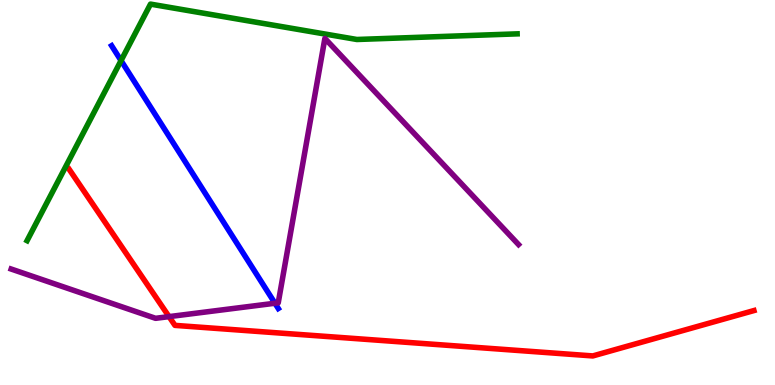[{'lines': ['blue', 'red'], 'intersections': []}, {'lines': ['green', 'red'], 'intersections': []}, {'lines': ['purple', 'red'], 'intersections': [{'x': 2.18, 'y': 1.78}]}, {'lines': ['blue', 'green'], 'intersections': [{'x': 1.56, 'y': 8.43}]}, {'lines': ['blue', 'purple'], 'intersections': [{'x': 3.55, 'y': 2.12}]}, {'lines': ['green', 'purple'], 'intersections': []}]